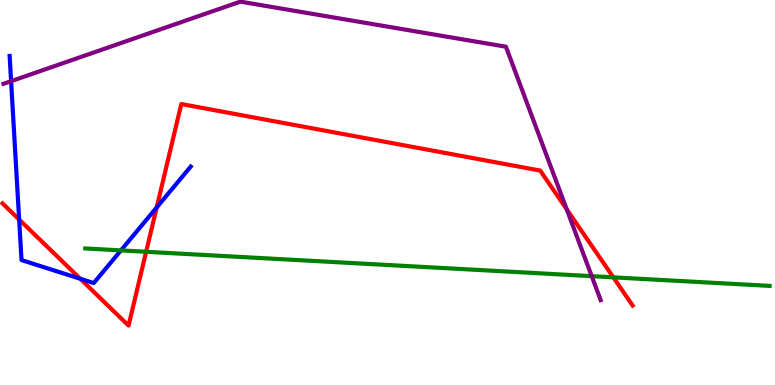[{'lines': ['blue', 'red'], 'intersections': [{'x': 0.247, 'y': 4.3}, {'x': 1.04, 'y': 2.76}, {'x': 2.02, 'y': 4.61}]}, {'lines': ['green', 'red'], 'intersections': [{'x': 1.89, 'y': 3.46}, {'x': 7.91, 'y': 2.8}]}, {'lines': ['purple', 'red'], 'intersections': [{'x': 7.31, 'y': 4.56}]}, {'lines': ['blue', 'green'], 'intersections': [{'x': 1.56, 'y': 3.5}]}, {'lines': ['blue', 'purple'], 'intersections': [{'x': 0.143, 'y': 7.89}]}, {'lines': ['green', 'purple'], 'intersections': [{'x': 7.64, 'y': 2.83}]}]